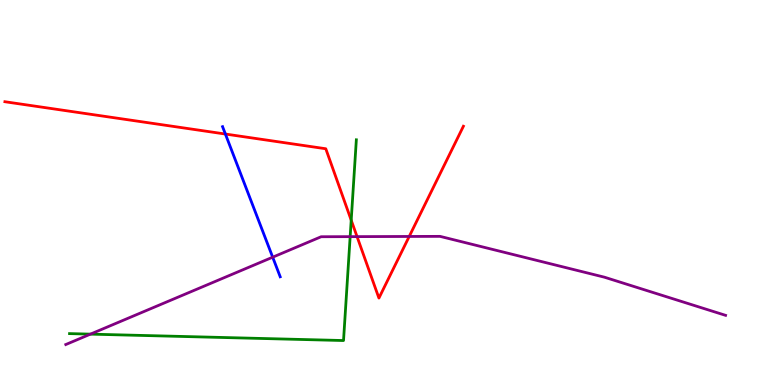[{'lines': ['blue', 'red'], 'intersections': [{'x': 2.91, 'y': 6.52}]}, {'lines': ['green', 'red'], 'intersections': [{'x': 4.53, 'y': 4.28}]}, {'lines': ['purple', 'red'], 'intersections': [{'x': 4.61, 'y': 3.85}, {'x': 5.28, 'y': 3.86}]}, {'lines': ['blue', 'green'], 'intersections': []}, {'lines': ['blue', 'purple'], 'intersections': [{'x': 3.52, 'y': 3.32}]}, {'lines': ['green', 'purple'], 'intersections': [{'x': 1.17, 'y': 1.32}, {'x': 4.52, 'y': 3.85}]}]